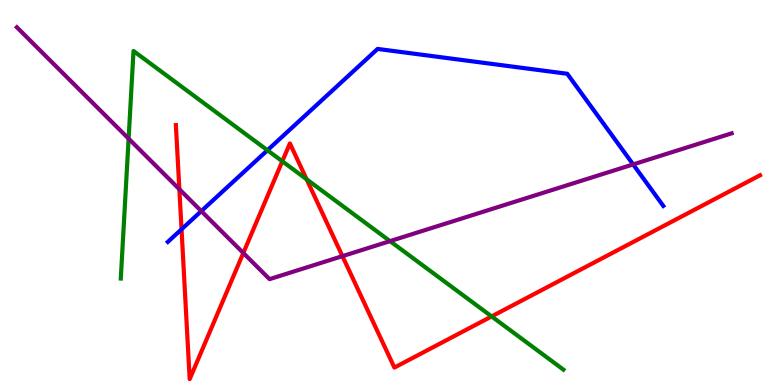[{'lines': ['blue', 'red'], 'intersections': [{'x': 2.34, 'y': 4.04}]}, {'lines': ['green', 'red'], 'intersections': [{'x': 3.64, 'y': 5.81}, {'x': 3.96, 'y': 5.34}, {'x': 6.34, 'y': 1.78}]}, {'lines': ['purple', 'red'], 'intersections': [{'x': 2.31, 'y': 5.08}, {'x': 3.14, 'y': 3.43}, {'x': 4.42, 'y': 3.35}]}, {'lines': ['blue', 'green'], 'intersections': [{'x': 3.45, 'y': 6.1}]}, {'lines': ['blue', 'purple'], 'intersections': [{'x': 2.6, 'y': 4.52}, {'x': 8.17, 'y': 5.73}]}, {'lines': ['green', 'purple'], 'intersections': [{'x': 1.66, 'y': 6.4}, {'x': 5.03, 'y': 3.74}]}]